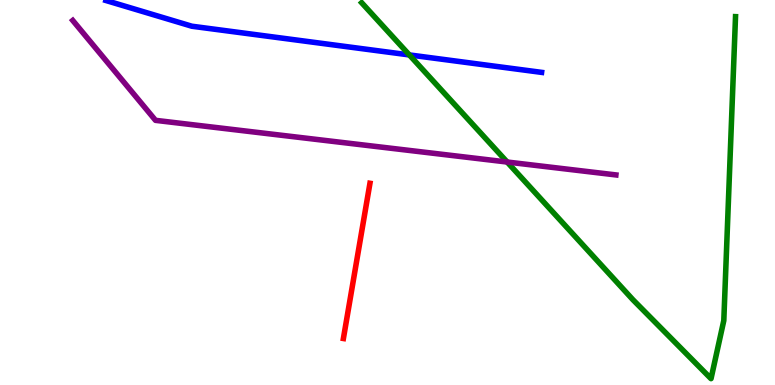[{'lines': ['blue', 'red'], 'intersections': []}, {'lines': ['green', 'red'], 'intersections': []}, {'lines': ['purple', 'red'], 'intersections': []}, {'lines': ['blue', 'green'], 'intersections': [{'x': 5.28, 'y': 8.57}]}, {'lines': ['blue', 'purple'], 'intersections': []}, {'lines': ['green', 'purple'], 'intersections': [{'x': 6.54, 'y': 5.79}]}]